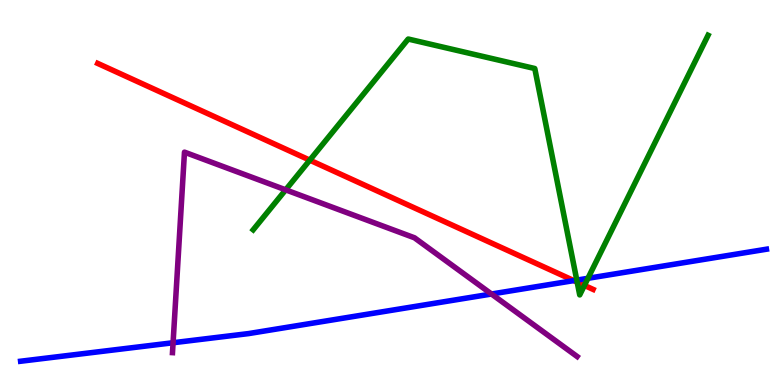[{'lines': ['blue', 'red'], 'intersections': [{'x': 7.4, 'y': 2.71}]}, {'lines': ['green', 'red'], 'intersections': [{'x': 4.0, 'y': 5.84}, {'x': 7.45, 'y': 2.67}, {'x': 7.54, 'y': 2.59}]}, {'lines': ['purple', 'red'], 'intersections': []}, {'lines': ['blue', 'green'], 'intersections': [{'x': 7.44, 'y': 2.72}, {'x': 7.59, 'y': 2.77}]}, {'lines': ['blue', 'purple'], 'intersections': [{'x': 2.23, 'y': 1.1}, {'x': 6.34, 'y': 2.36}]}, {'lines': ['green', 'purple'], 'intersections': [{'x': 3.69, 'y': 5.07}]}]